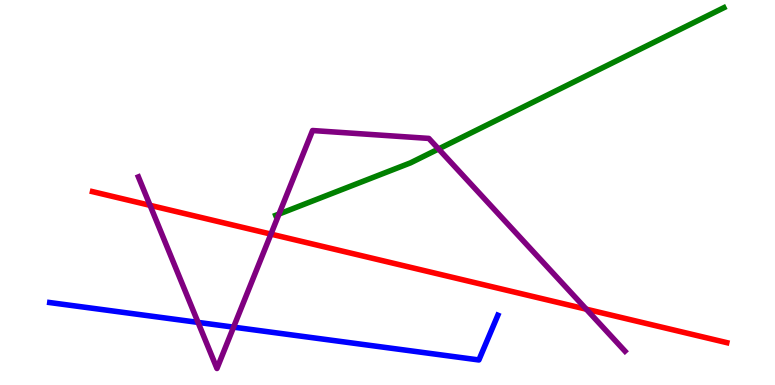[{'lines': ['blue', 'red'], 'intersections': []}, {'lines': ['green', 'red'], 'intersections': []}, {'lines': ['purple', 'red'], 'intersections': [{'x': 1.94, 'y': 4.67}, {'x': 3.5, 'y': 3.92}, {'x': 7.56, 'y': 1.97}]}, {'lines': ['blue', 'green'], 'intersections': []}, {'lines': ['blue', 'purple'], 'intersections': [{'x': 2.56, 'y': 1.63}, {'x': 3.01, 'y': 1.5}]}, {'lines': ['green', 'purple'], 'intersections': [{'x': 3.6, 'y': 4.44}, {'x': 5.66, 'y': 6.13}]}]